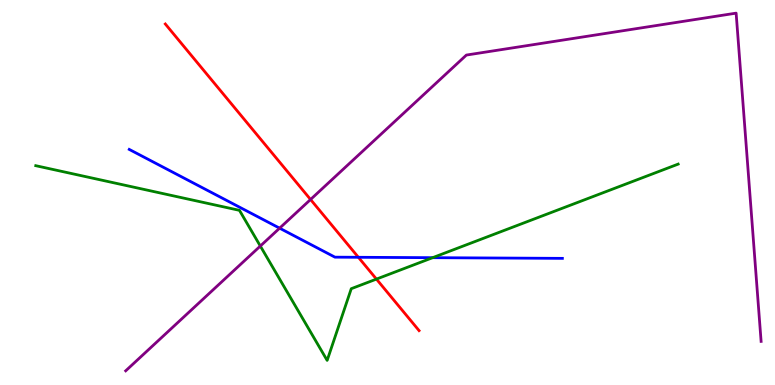[{'lines': ['blue', 'red'], 'intersections': [{'x': 4.62, 'y': 3.32}]}, {'lines': ['green', 'red'], 'intersections': [{'x': 4.86, 'y': 2.75}]}, {'lines': ['purple', 'red'], 'intersections': [{'x': 4.01, 'y': 4.82}]}, {'lines': ['blue', 'green'], 'intersections': [{'x': 5.58, 'y': 3.31}]}, {'lines': ['blue', 'purple'], 'intersections': [{'x': 3.61, 'y': 4.07}]}, {'lines': ['green', 'purple'], 'intersections': [{'x': 3.36, 'y': 3.61}]}]